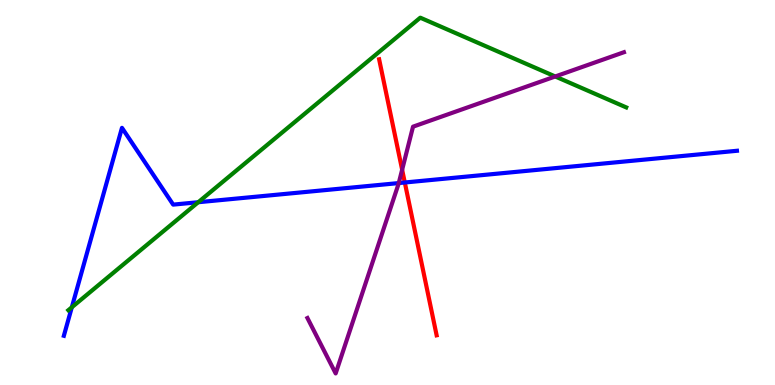[{'lines': ['blue', 'red'], 'intersections': [{'x': 5.22, 'y': 5.26}]}, {'lines': ['green', 'red'], 'intersections': []}, {'lines': ['purple', 'red'], 'intersections': [{'x': 5.19, 'y': 5.59}]}, {'lines': ['blue', 'green'], 'intersections': [{'x': 0.927, 'y': 2.02}, {'x': 2.56, 'y': 4.75}]}, {'lines': ['blue', 'purple'], 'intersections': [{'x': 5.15, 'y': 5.24}]}, {'lines': ['green', 'purple'], 'intersections': [{'x': 7.16, 'y': 8.01}]}]